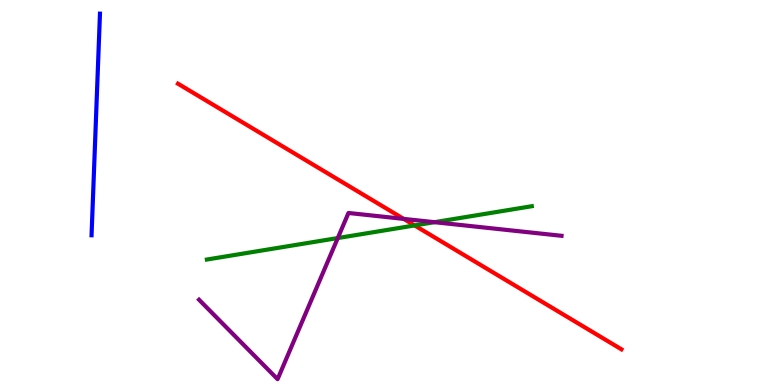[{'lines': ['blue', 'red'], 'intersections': []}, {'lines': ['green', 'red'], 'intersections': [{'x': 5.35, 'y': 4.14}]}, {'lines': ['purple', 'red'], 'intersections': [{'x': 5.21, 'y': 4.31}]}, {'lines': ['blue', 'green'], 'intersections': []}, {'lines': ['blue', 'purple'], 'intersections': []}, {'lines': ['green', 'purple'], 'intersections': [{'x': 4.36, 'y': 3.82}, {'x': 5.61, 'y': 4.23}]}]